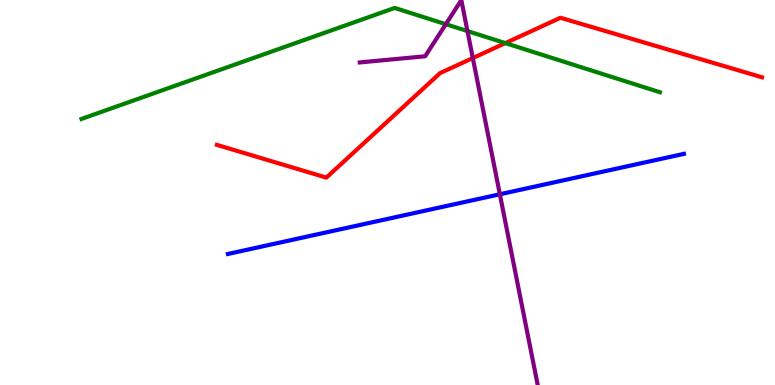[{'lines': ['blue', 'red'], 'intersections': []}, {'lines': ['green', 'red'], 'intersections': [{'x': 6.52, 'y': 8.88}]}, {'lines': ['purple', 'red'], 'intersections': [{'x': 6.1, 'y': 8.49}]}, {'lines': ['blue', 'green'], 'intersections': []}, {'lines': ['blue', 'purple'], 'intersections': [{'x': 6.45, 'y': 4.95}]}, {'lines': ['green', 'purple'], 'intersections': [{'x': 5.75, 'y': 9.37}, {'x': 6.03, 'y': 9.19}]}]